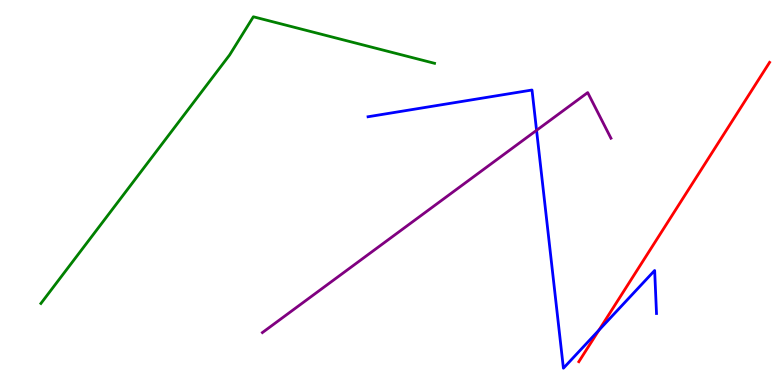[{'lines': ['blue', 'red'], 'intersections': [{'x': 7.73, 'y': 1.42}]}, {'lines': ['green', 'red'], 'intersections': []}, {'lines': ['purple', 'red'], 'intersections': []}, {'lines': ['blue', 'green'], 'intersections': []}, {'lines': ['blue', 'purple'], 'intersections': [{'x': 6.92, 'y': 6.61}]}, {'lines': ['green', 'purple'], 'intersections': []}]